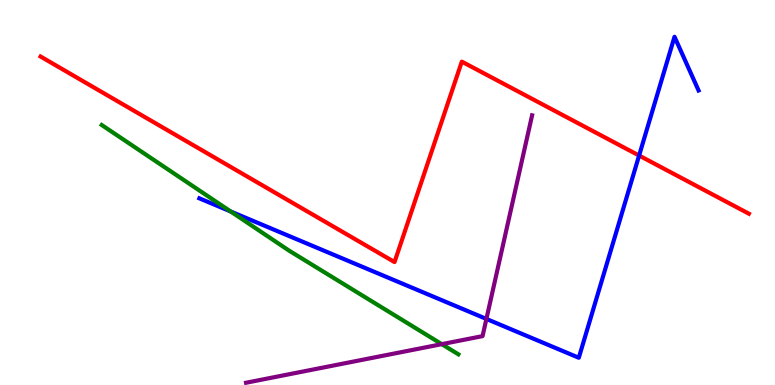[{'lines': ['blue', 'red'], 'intersections': [{'x': 8.25, 'y': 5.96}]}, {'lines': ['green', 'red'], 'intersections': []}, {'lines': ['purple', 'red'], 'intersections': []}, {'lines': ['blue', 'green'], 'intersections': [{'x': 2.98, 'y': 4.51}]}, {'lines': ['blue', 'purple'], 'intersections': [{'x': 6.28, 'y': 1.72}]}, {'lines': ['green', 'purple'], 'intersections': [{'x': 5.7, 'y': 1.06}]}]